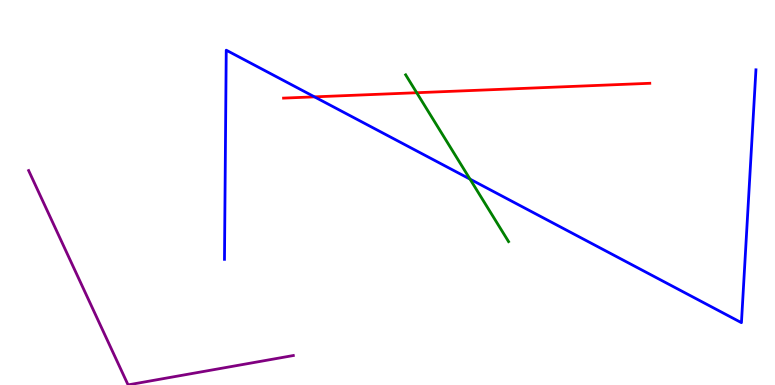[{'lines': ['blue', 'red'], 'intersections': [{'x': 4.06, 'y': 7.48}]}, {'lines': ['green', 'red'], 'intersections': [{'x': 5.38, 'y': 7.59}]}, {'lines': ['purple', 'red'], 'intersections': []}, {'lines': ['blue', 'green'], 'intersections': [{'x': 6.06, 'y': 5.35}]}, {'lines': ['blue', 'purple'], 'intersections': []}, {'lines': ['green', 'purple'], 'intersections': []}]